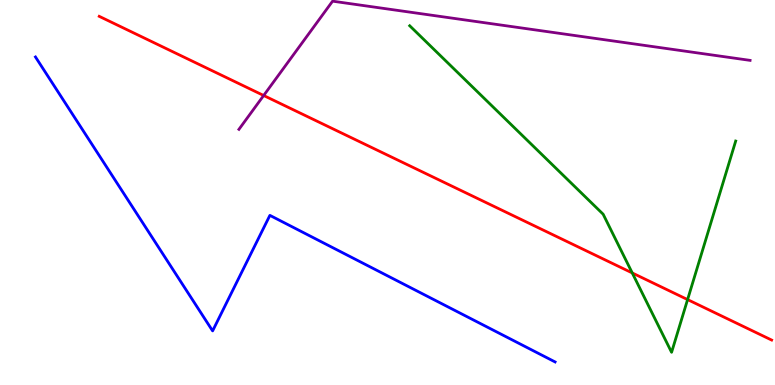[{'lines': ['blue', 'red'], 'intersections': []}, {'lines': ['green', 'red'], 'intersections': [{'x': 8.16, 'y': 2.91}, {'x': 8.87, 'y': 2.22}]}, {'lines': ['purple', 'red'], 'intersections': [{'x': 3.4, 'y': 7.52}]}, {'lines': ['blue', 'green'], 'intersections': []}, {'lines': ['blue', 'purple'], 'intersections': []}, {'lines': ['green', 'purple'], 'intersections': []}]